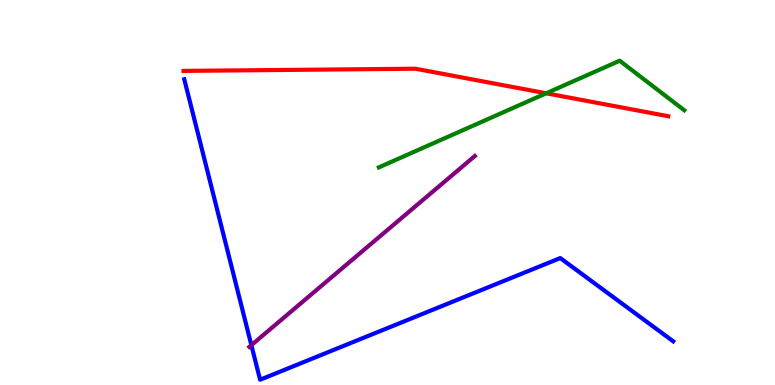[{'lines': ['blue', 'red'], 'intersections': []}, {'lines': ['green', 'red'], 'intersections': [{'x': 7.05, 'y': 7.58}]}, {'lines': ['purple', 'red'], 'intersections': []}, {'lines': ['blue', 'green'], 'intersections': []}, {'lines': ['blue', 'purple'], 'intersections': [{'x': 3.24, 'y': 1.04}]}, {'lines': ['green', 'purple'], 'intersections': []}]